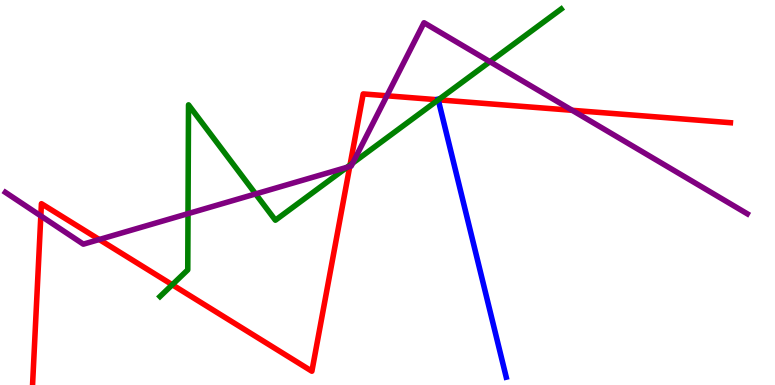[{'lines': ['blue', 'red'], 'intersections': [{'x': 5.65, 'y': 7.41}]}, {'lines': ['green', 'red'], 'intersections': [{'x': 2.22, 'y': 2.6}, {'x': 4.52, 'y': 5.71}, {'x': 5.66, 'y': 7.41}]}, {'lines': ['purple', 'red'], 'intersections': [{'x': 0.527, 'y': 4.39}, {'x': 1.28, 'y': 3.78}, {'x': 4.51, 'y': 5.68}, {'x': 4.99, 'y': 7.51}, {'x': 7.38, 'y': 7.13}]}, {'lines': ['blue', 'green'], 'intersections': [{'x': 5.65, 'y': 7.41}]}, {'lines': ['blue', 'purple'], 'intersections': []}, {'lines': ['green', 'purple'], 'intersections': [{'x': 2.43, 'y': 4.45}, {'x': 3.3, 'y': 4.96}, {'x': 4.48, 'y': 5.65}, {'x': 4.55, 'y': 5.76}, {'x': 6.32, 'y': 8.4}]}]